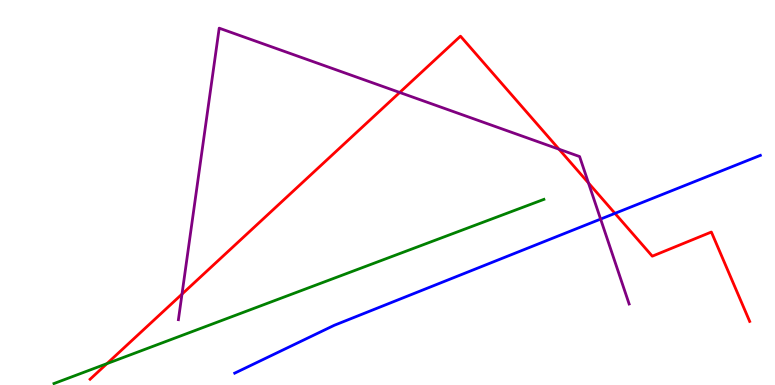[{'lines': ['blue', 'red'], 'intersections': [{'x': 7.93, 'y': 4.46}]}, {'lines': ['green', 'red'], 'intersections': [{'x': 1.38, 'y': 0.555}]}, {'lines': ['purple', 'red'], 'intersections': [{'x': 2.35, 'y': 2.36}, {'x': 5.16, 'y': 7.6}, {'x': 7.21, 'y': 6.12}, {'x': 7.59, 'y': 5.25}]}, {'lines': ['blue', 'green'], 'intersections': []}, {'lines': ['blue', 'purple'], 'intersections': [{'x': 7.75, 'y': 4.31}]}, {'lines': ['green', 'purple'], 'intersections': []}]